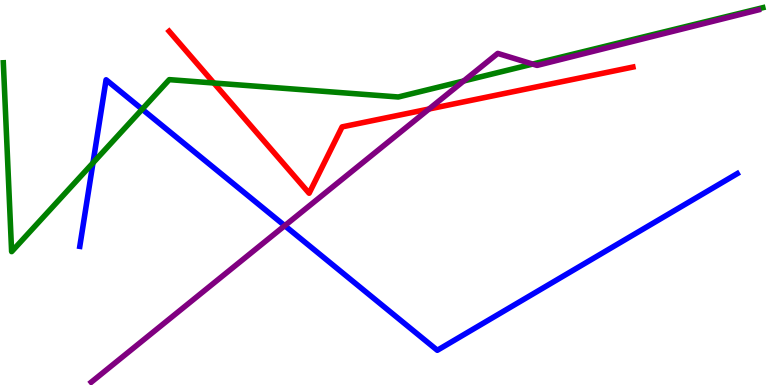[{'lines': ['blue', 'red'], 'intersections': []}, {'lines': ['green', 'red'], 'intersections': [{'x': 2.76, 'y': 7.84}]}, {'lines': ['purple', 'red'], 'intersections': [{'x': 5.54, 'y': 7.17}]}, {'lines': ['blue', 'green'], 'intersections': [{'x': 1.2, 'y': 5.77}, {'x': 1.83, 'y': 7.16}]}, {'lines': ['blue', 'purple'], 'intersections': [{'x': 3.67, 'y': 4.14}]}, {'lines': ['green', 'purple'], 'intersections': [{'x': 5.98, 'y': 7.9}, {'x': 6.87, 'y': 8.34}]}]